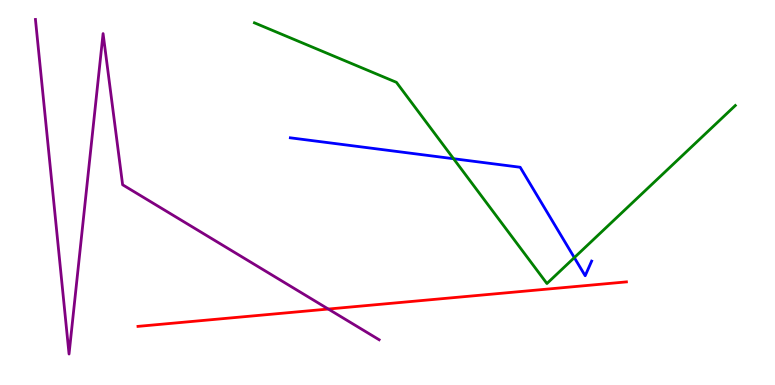[{'lines': ['blue', 'red'], 'intersections': []}, {'lines': ['green', 'red'], 'intersections': []}, {'lines': ['purple', 'red'], 'intersections': [{'x': 4.24, 'y': 1.97}]}, {'lines': ['blue', 'green'], 'intersections': [{'x': 5.85, 'y': 5.88}, {'x': 7.41, 'y': 3.31}]}, {'lines': ['blue', 'purple'], 'intersections': []}, {'lines': ['green', 'purple'], 'intersections': []}]